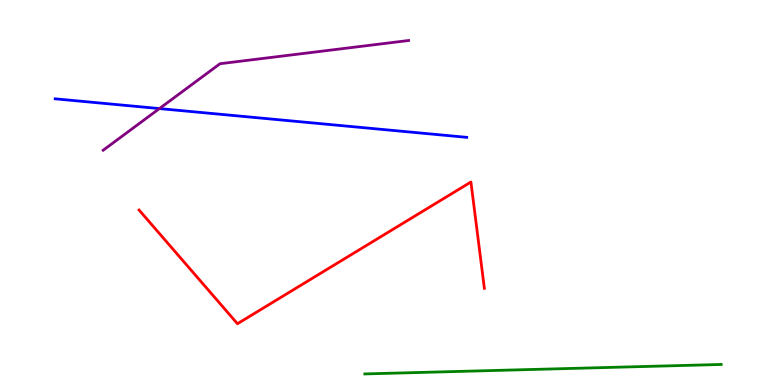[{'lines': ['blue', 'red'], 'intersections': []}, {'lines': ['green', 'red'], 'intersections': []}, {'lines': ['purple', 'red'], 'intersections': []}, {'lines': ['blue', 'green'], 'intersections': []}, {'lines': ['blue', 'purple'], 'intersections': [{'x': 2.06, 'y': 7.18}]}, {'lines': ['green', 'purple'], 'intersections': []}]